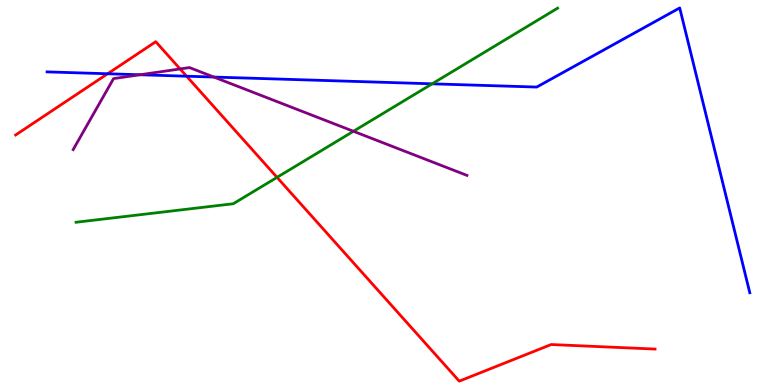[{'lines': ['blue', 'red'], 'intersections': [{'x': 1.39, 'y': 8.08}, {'x': 2.41, 'y': 8.02}]}, {'lines': ['green', 'red'], 'intersections': [{'x': 3.57, 'y': 5.39}]}, {'lines': ['purple', 'red'], 'intersections': [{'x': 2.32, 'y': 8.21}]}, {'lines': ['blue', 'green'], 'intersections': [{'x': 5.58, 'y': 7.82}]}, {'lines': ['blue', 'purple'], 'intersections': [{'x': 1.81, 'y': 8.06}, {'x': 2.76, 'y': 8.0}]}, {'lines': ['green', 'purple'], 'intersections': [{'x': 4.56, 'y': 6.59}]}]